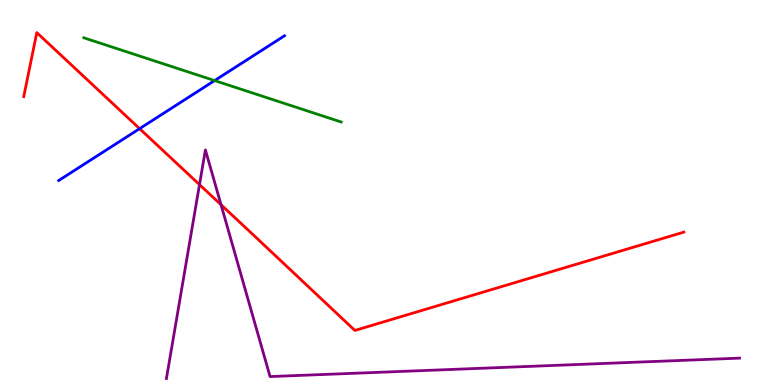[{'lines': ['blue', 'red'], 'intersections': [{'x': 1.8, 'y': 6.66}]}, {'lines': ['green', 'red'], 'intersections': []}, {'lines': ['purple', 'red'], 'intersections': [{'x': 2.57, 'y': 5.2}, {'x': 2.85, 'y': 4.68}]}, {'lines': ['blue', 'green'], 'intersections': [{'x': 2.77, 'y': 7.91}]}, {'lines': ['blue', 'purple'], 'intersections': []}, {'lines': ['green', 'purple'], 'intersections': []}]